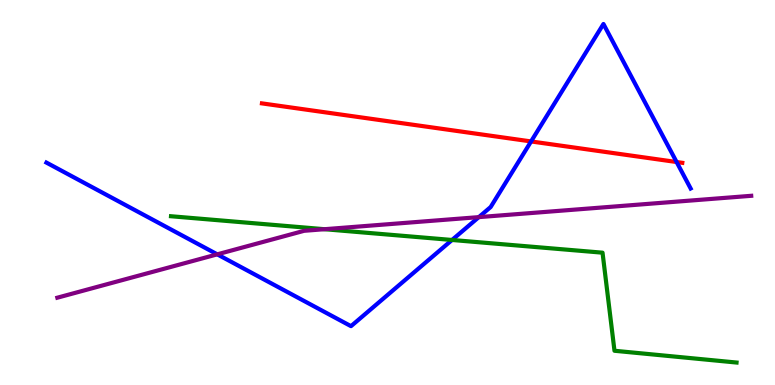[{'lines': ['blue', 'red'], 'intersections': [{'x': 6.85, 'y': 6.33}, {'x': 8.73, 'y': 5.79}]}, {'lines': ['green', 'red'], 'intersections': []}, {'lines': ['purple', 'red'], 'intersections': []}, {'lines': ['blue', 'green'], 'intersections': [{'x': 5.83, 'y': 3.77}]}, {'lines': ['blue', 'purple'], 'intersections': [{'x': 2.8, 'y': 3.39}, {'x': 6.18, 'y': 4.36}]}, {'lines': ['green', 'purple'], 'intersections': [{'x': 4.19, 'y': 4.05}]}]